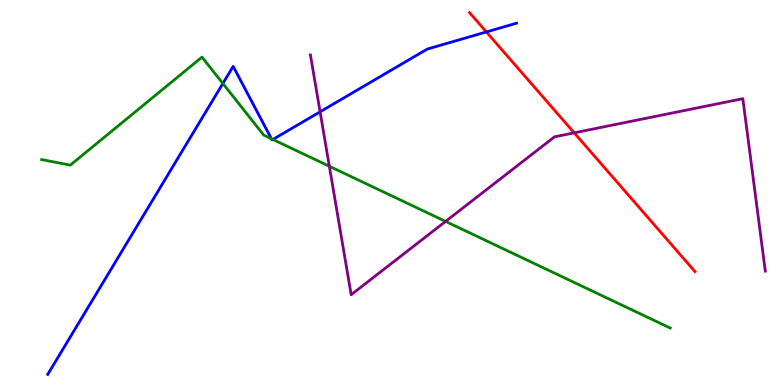[{'lines': ['blue', 'red'], 'intersections': [{'x': 6.28, 'y': 9.17}]}, {'lines': ['green', 'red'], 'intersections': []}, {'lines': ['purple', 'red'], 'intersections': [{'x': 7.41, 'y': 6.55}]}, {'lines': ['blue', 'green'], 'intersections': [{'x': 2.88, 'y': 7.83}, {'x': 3.5, 'y': 6.4}, {'x': 3.52, 'y': 6.38}]}, {'lines': ['blue', 'purple'], 'intersections': [{'x': 4.13, 'y': 7.1}]}, {'lines': ['green', 'purple'], 'intersections': [{'x': 4.25, 'y': 5.68}, {'x': 5.75, 'y': 4.25}]}]